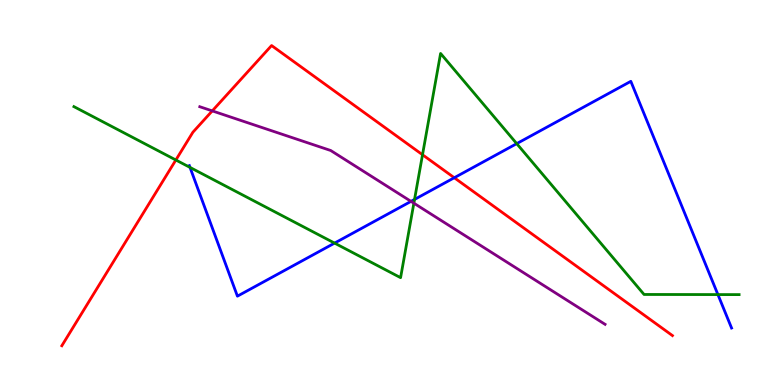[{'lines': ['blue', 'red'], 'intersections': [{'x': 5.86, 'y': 5.38}]}, {'lines': ['green', 'red'], 'intersections': [{'x': 2.27, 'y': 5.84}, {'x': 5.45, 'y': 5.98}]}, {'lines': ['purple', 'red'], 'intersections': [{'x': 2.74, 'y': 7.12}]}, {'lines': ['blue', 'green'], 'intersections': [{'x': 2.45, 'y': 5.65}, {'x': 4.32, 'y': 3.69}, {'x': 5.35, 'y': 4.82}, {'x': 6.67, 'y': 6.27}, {'x': 9.26, 'y': 2.35}]}, {'lines': ['blue', 'purple'], 'intersections': [{'x': 5.3, 'y': 4.77}]}, {'lines': ['green', 'purple'], 'intersections': [{'x': 5.34, 'y': 4.72}]}]